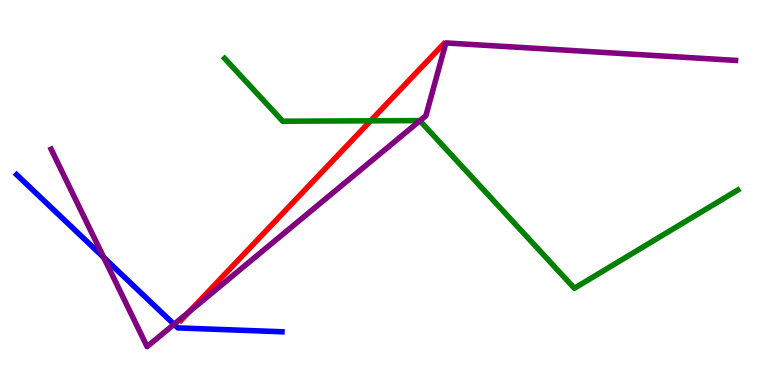[{'lines': ['blue', 'red'], 'intersections': []}, {'lines': ['green', 'red'], 'intersections': [{'x': 4.78, 'y': 6.86}]}, {'lines': ['purple', 'red'], 'intersections': [{'x': 2.44, 'y': 1.9}]}, {'lines': ['blue', 'green'], 'intersections': []}, {'lines': ['blue', 'purple'], 'intersections': [{'x': 1.34, 'y': 3.31}, {'x': 2.25, 'y': 1.58}]}, {'lines': ['green', 'purple'], 'intersections': [{'x': 5.42, 'y': 6.86}]}]